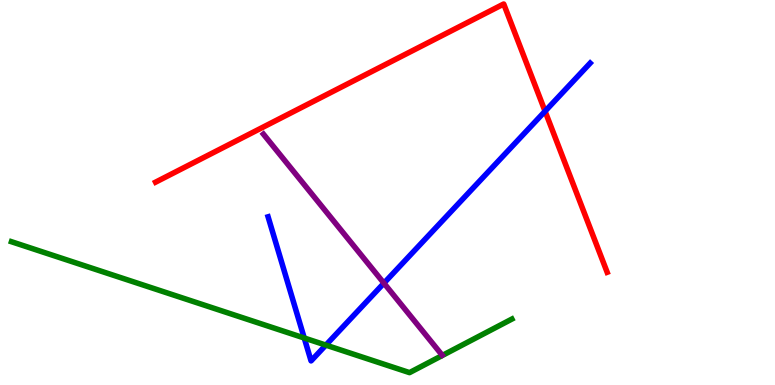[{'lines': ['blue', 'red'], 'intersections': [{'x': 7.03, 'y': 7.11}]}, {'lines': ['green', 'red'], 'intersections': []}, {'lines': ['purple', 'red'], 'intersections': []}, {'lines': ['blue', 'green'], 'intersections': [{'x': 3.93, 'y': 1.22}, {'x': 4.2, 'y': 1.04}]}, {'lines': ['blue', 'purple'], 'intersections': [{'x': 4.95, 'y': 2.65}]}, {'lines': ['green', 'purple'], 'intersections': []}]